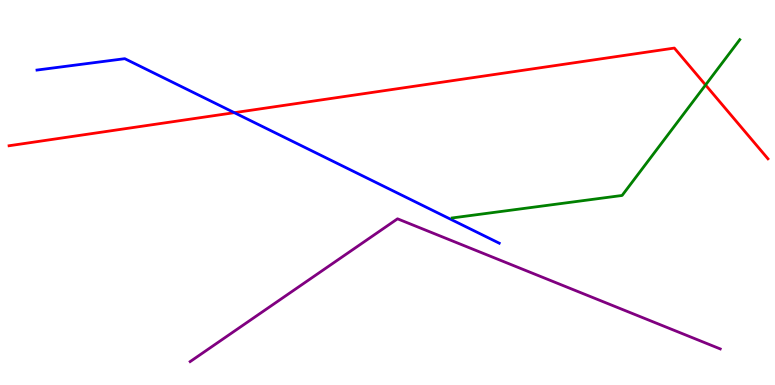[{'lines': ['blue', 'red'], 'intersections': [{'x': 3.02, 'y': 7.07}]}, {'lines': ['green', 'red'], 'intersections': [{'x': 9.1, 'y': 7.79}]}, {'lines': ['purple', 'red'], 'intersections': []}, {'lines': ['blue', 'green'], 'intersections': []}, {'lines': ['blue', 'purple'], 'intersections': []}, {'lines': ['green', 'purple'], 'intersections': []}]